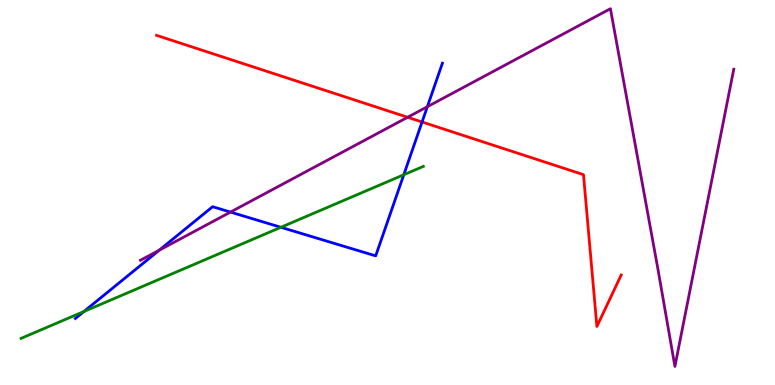[{'lines': ['blue', 'red'], 'intersections': [{'x': 5.45, 'y': 6.83}]}, {'lines': ['green', 'red'], 'intersections': []}, {'lines': ['purple', 'red'], 'intersections': [{'x': 5.26, 'y': 6.95}]}, {'lines': ['blue', 'green'], 'intersections': [{'x': 1.08, 'y': 1.91}, {'x': 3.62, 'y': 4.1}, {'x': 5.21, 'y': 5.46}]}, {'lines': ['blue', 'purple'], 'intersections': [{'x': 2.05, 'y': 3.5}, {'x': 2.97, 'y': 4.49}, {'x': 5.51, 'y': 7.23}]}, {'lines': ['green', 'purple'], 'intersections': []}]